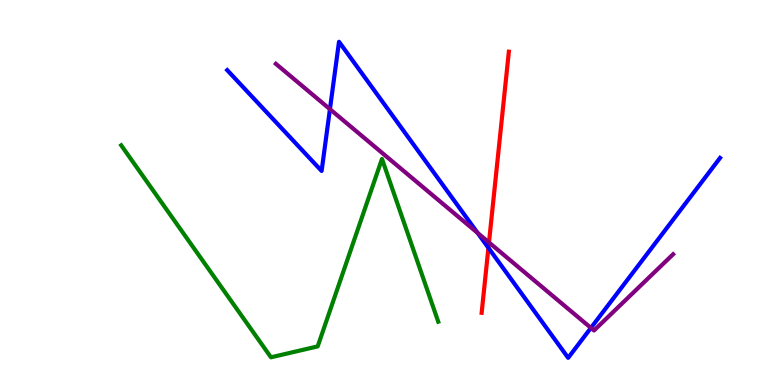[{'lines': ['blue', 'red'], 'intersections': [{'x': 6.3, 'y': 3.56}]}, {'lines': ['green', 'red'], 'intersections': []}, {'lines': ['purple', 'red'], 'intersections': [{'x': 6.31, 'y': 3.7}]}, {'lines': ['blue', 'green'], 'intersections': []}, {'lines': ['blue', 'purple'], 'intersections': [{'x': 4.26, 'y': 7.16}, {'x': 6.16, 'y': 3.95}, {'x': 7.62, 'y': 1.48}]}, {'lines': ['green', 'purple'], 'intersections': []}]